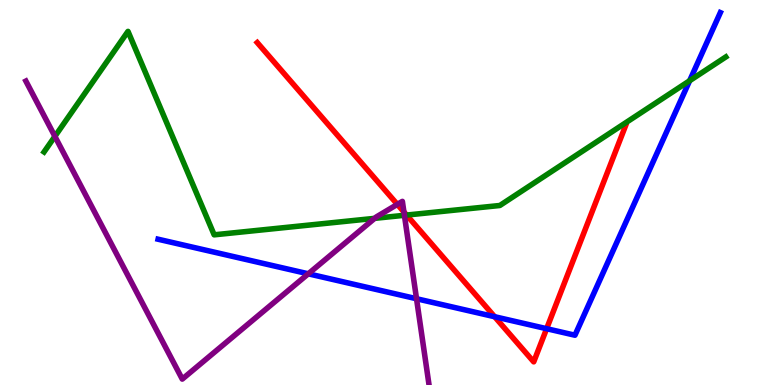[{'lines': ['blue', 'red'], 'intersections': [{'x': 6.38, 'y': 1.77}, {'x': 7.05, 'y': 1.46}]}, {'lines': ['green', 'red'], 'intersections': [{'x': 5.25, 'y': 4.41}]}, {'lines': ['purple', 'red'], 'intersections': [{'x': 5.13, 'y': 4.69}, {'x': 5.21, 'y': 4.49}]}, {'lines': ['blue', 'green'], 'intersections': [{'x': 8.9, 'y': 7.9}]}, {'lines': ['blue', 'purple'], 'intersections': [{'x': 3.98, 'y': 2.89}, {'x': 5.37, 'y': 2.24}]}, {'lines': ['green', 'purple'], 'intersections': [{'x': 0.708, 'y': 6.46}, {'x': 4.83, 'y': 4.33}, {'x': 5.22, 'y': 4.41}]}]